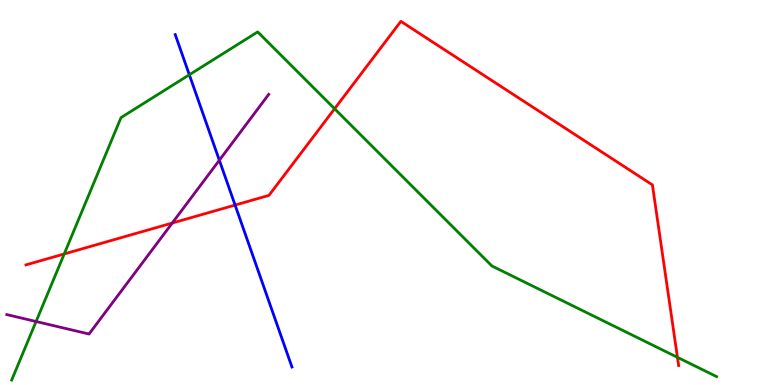[{'lines': ['blue', 'red'], 'intersections': [{'x': 3.03, 'y': 4.67}]}, {'lines': ['green', 'red'], 'intersections': [{'x': 0.829, 'y': 3.4}, {'x': 4.32, 'y': 7.18}, {'x': 8.74, 'y': 0.719}]}, {'lines': ['purple', 'red'], 'intersections': [{'x': 2.22, 'y': 4.21}]}, {'lines': ['blue', 'green'], 'intersections': [{'x': 2.44, 'y': 8.06}]}, {'lines': ['blue', 'purple'], 'intersections': [{'x': 2.83, 'y': 5.84}]}, {'lines': ['green', 'purple'], 'intersections': [{'x': 0.466, 'y': 1.65}]}]